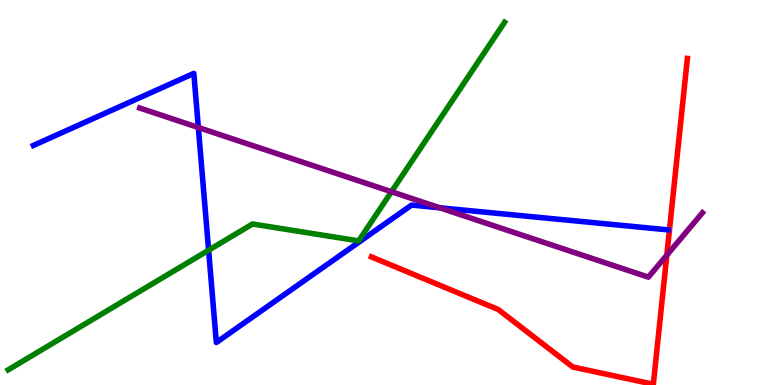[{'lines': ['blue', 'red'], 'intersections': []}, {'lines': ['green', 'red'], 'intersections': []}, {'lines': ['purple', 'red'], 'intersections': [{'x': 8.6, 'y': 3.37}]}, {'lines': ['blue', 'green'], 'intersections': [{'x': 2.69, 'y': 3.5}]}, {'lines': ['blue', 'purple'], 'intersections': [{'x': 2.56, 'y': 6.69}, {'x': 5.67, 'y': 4.6}]}, {'lines': ['green', 'purple'], 'intersections': [{'x': 5.05, 'y': 5.02}]}]